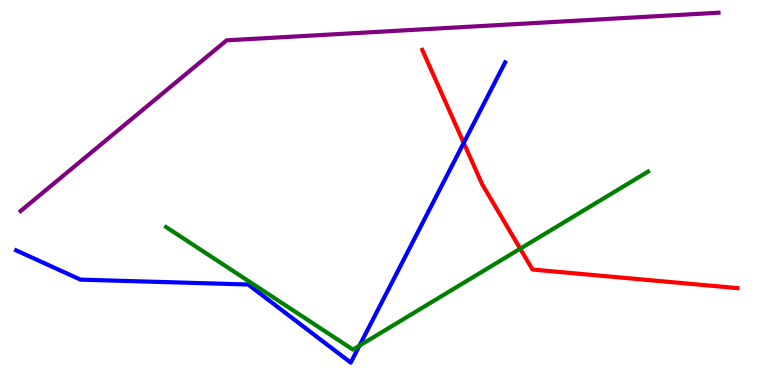[{'lines': ['blue', 'red'], 'intersections': [{'x': 5.98, 'y': 6.29}]}, {'lines': ['green', 'red'], 'intersections': [{'x': 6.71, 'y': 3.54}]}, {'lines': ['purple', 'red'], 'intersections': []}, {'lines': ['blue', 'green'], 'intersections': [{'x': 4.64, 'y': 1.02}]}, {'lines': ['blue', 'purple'], 'intersections': []}, {'lines': ['green', 'purple'], 'intersections': []}]